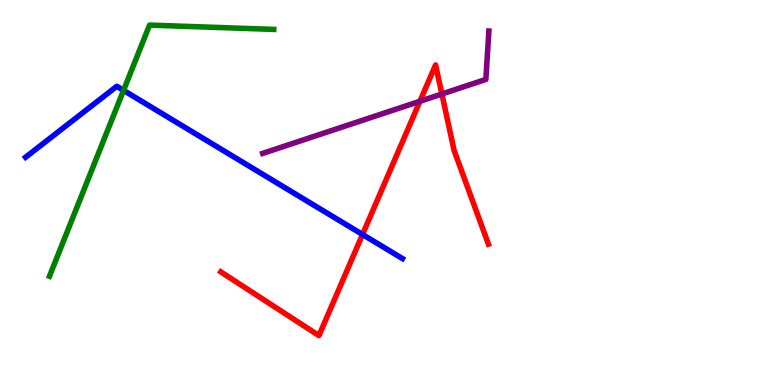[{'lines': ['blue', 'red'], 'intersections': [{'x': 4.68, 'y': 3.91}]}, {'lines': ['green', 'red'], 'intersections': []}, {'lines': ['purple', 'red'], 'intersections': [{'x': 5.42, 'y': 7.37}, {'x': 5.7, 'y': 7.56}]}, {'lines': ['blue', 'green'], 'intersections': [{'x': 1.59, 'y': 7.65}]}, {'lines': ['blue', 'purple'], 'intersections': []}, {'lines': ['green', 'purple'], 'intersections': []}]